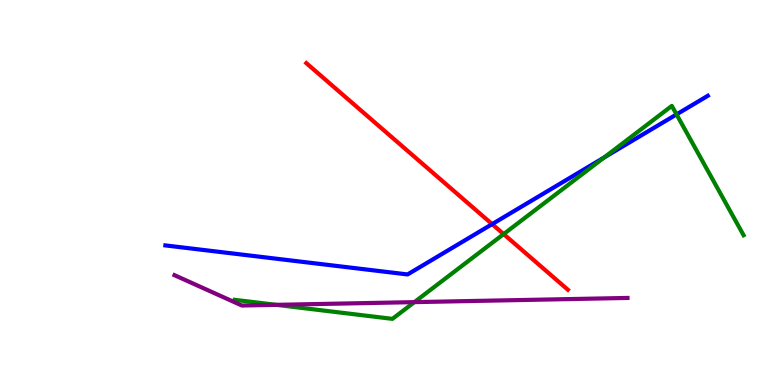[{'lines': ['blue', 'red'], 'intersections': [{'x': 6.35, 'y': 4.18}]}, {'lines': ['green', 'red'], 'intersections': [{'x': 6.5, 'y': 3.92}]}, {'lines': ['purple', 'red'], 'intersections': []}, {'lines': ['blue', 'green'], 'intersections': [{'x': 7.8, 'y': 5.91}, {'x': 8.73, 'y': 7.03}]}, {'lines': ['blue', 'purple'], 'intersections': []}, {'lines': ['green', 'purple'], 'intersections': [{'x': 3.56, 'y': 2.08}, {'x': 5.35, 'y': 2.15}]}]